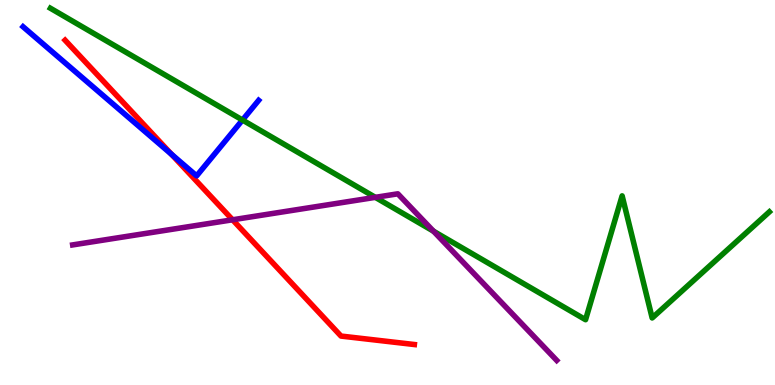[{'lines': ['blue', 'red'], 'intersections': [{'x': 2.21, 'y': 6.0}]}, {'lines': ['green', 'red'], 'intersections': []}, {'lines': ['purple', 'red'], 'intersections': [{'x': 3.0, 'y': 4.29}]}, {'lines': ['blue', 'green'], 'intersections': [{'x': 3.13, 'y': 6.88}]}, {'lines': ['blue', 'purple'], 'intersections': []}, {'lines': ['green', 'purple'], 'intersections': [{'x': 4.84, 'y': 4.87}, {'x': 5.59, 'y': 3.99}]}]